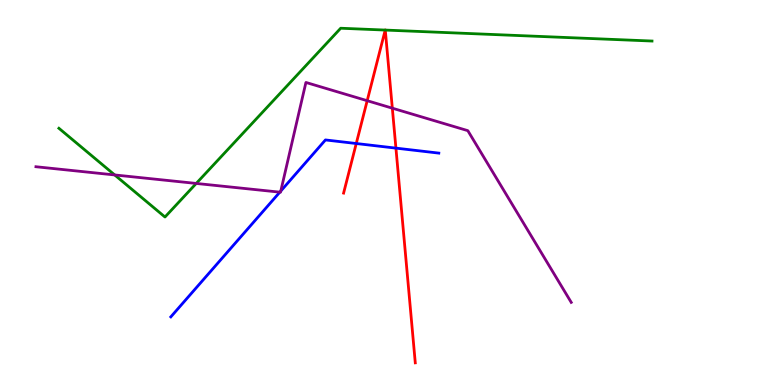[{'lines': ['blue', 'red'], 'intersections': [{'x': 4.6, 'y': 6.27}, {'x': 5.11, 'y': 6.15}]}, {'lines': ['green', 'red'], 'intersections': [{'x': 4.97, 'y': 9.22}, {'x': 4.97, 'y': 9.22}]}, {'lines': ['purple', 'red'], 'intersections': [{'x': 4.74, 'y': 7.38}, {'x': 5.06, 'y': 7.19}]}, {'lines': ['blue', 'green'], 'intersections': []}, {'lines': ['blue', 'purple'], 'intersections': [{'x': 3.61, 'y': 5.01}, {'x': 3.62, 'y': 5.04}]}, {'lines': ['green', 'purple'], 'intersections': [{'x': 1.48, 'y': 5.46}, {'x': 2.53, 'y': 5.24}]}]